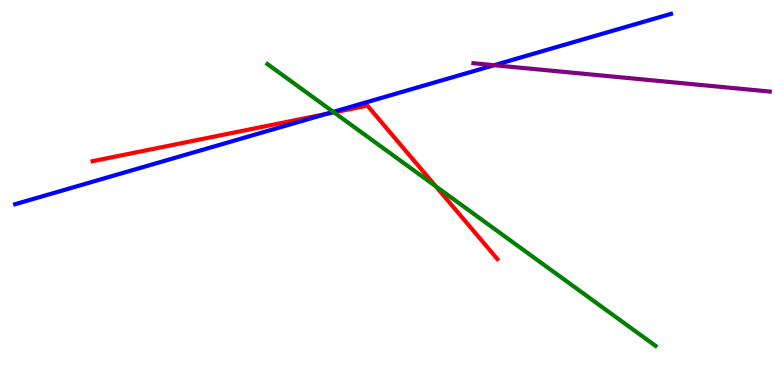[{'lines': ['blue', 'red'], 'intersections': [{'x': 4.21, 'y': 7.04}]}, {'lines': ['green', 'red'], 'intersections': [{'x': 4.31, 'y': 7.08}, {'x': 5.62, 'y': 5.16}]}, {'lines': ['purple', 'red'], 'intersections': []}, {'lines': ['blue', 'green'], 'intersections': [{'x': 4.3, 'y': 7.09}]}, {'lines': ['blue', 'purple'], 'intersections': [{'x': 6.38, 'y': 8.31}]}, {'lines': ['green', 'purple'], 'intersections': []}]